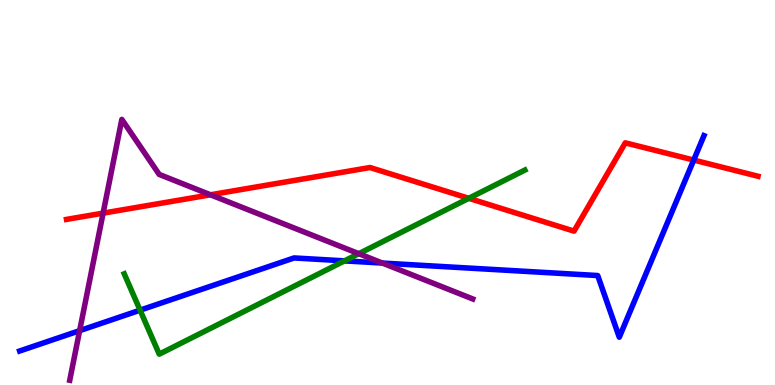[{'lines': ['blue', 'red'], 'intersections': [{'x': 8.95, 'y': 5.84}]}, {'lines': ['green', 'red'], 'intersections': [{'x': 6.05, 'y': 4.85}]}, {'lines': ['purple', 'red'], 'intersections': [{'x': 1.33, 'y': 4.46}, {'x': 2.72, 'y': 4.94}]}, {'lines': ['blue', 'green'], 'intersections': [{'x': 1.81, 'y': 1.94}, {'x': 4.45, 'y': 3.22}]}, {'lines': ['blue', 'purple'], 'intersections': [{'x': 1.03, 'y': 1.41}, {'x': 4.93, 'y': 3.17}]}, {'lines': ['green', 'purple'], 'intersections': [{'x': 4.63, 'y': 3.41}]}]